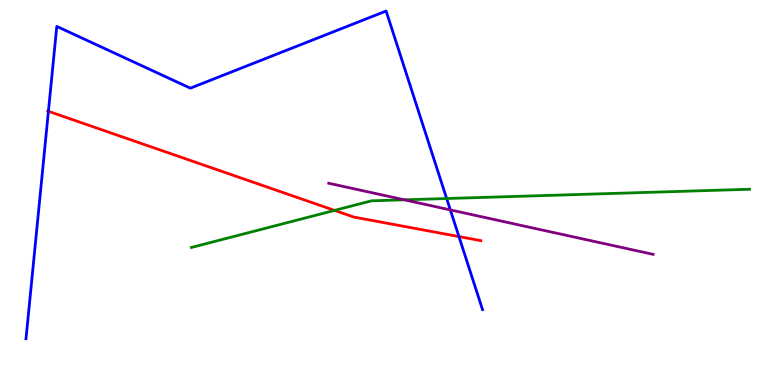[{'lines': ['blue', 'red'], 'intersections': [{'x': 0.625, 'y': 7.11}, {'x': 5.92, 'y': 3.86}]}, {'lines': ['green', 'red'], 'intersections': [{'x': 4.32, 'y': 4.54}]}, {'lines': ['purple', 'red'], 'intersections': []}, {'lines': ['blue', 'green'], 'intersections': [{'x': 5.76, 'y': 4.84}]}, {'lines': ['blue', 'purple'], 'intersections': [{'x': 5.81, 'y': 4.55}]}, {'lines': ['green', 'purple'], 'intersections': [{'x': 5.22, 'y': 4.81}]}]